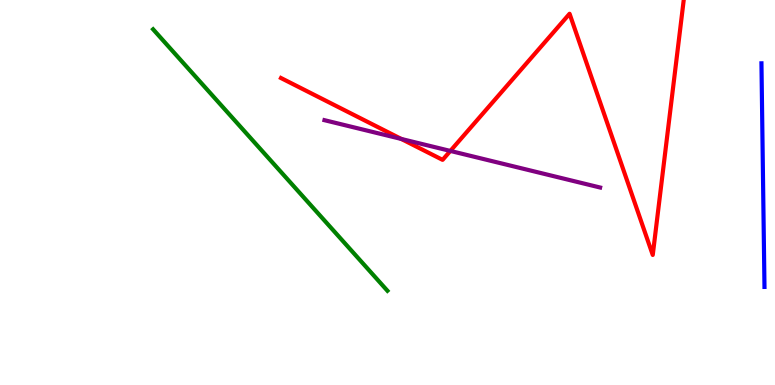[{'lines': ['blue', 'red'], 'intersections': []}, {'lines': ['green', 'red'], 'intersections': []}, {'lines': ['purple', 'red'], 'intersections': [{'x': 5.18, 'y': 6.39}, {'x': 5.81, 'y': 6.08}]}, {'lines': ['blue', 'green'], 'intersections': []}, {'lines': ['blue', 'purple'], 'intersections': []}, {'lines': ['green', 'purple'], 'intersections': []}]